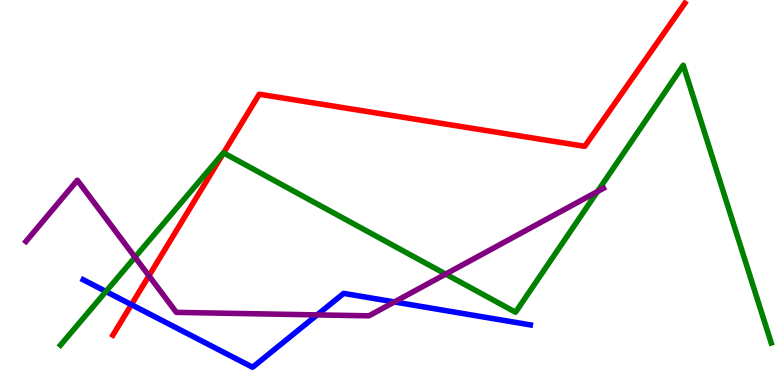[{'lines': ['blue', 'red'], 'intersections': [{'x': 1.7, 'y': 2.09}]}, {'lines': ['green', 'red'], 'intersections': [{'x': 2.89, 'y': 6.03}]}, {'lines': ['purple', 'red'], 'intersections': [{'x': 1.92, 'y': 2.84}]}, {'lines': ['blue', 'green'], 'intersections': [{'x': 1.37, 'y': 2.43}]}, {'lines': ['blue', 'purple'], 'intersections': [{'x': 4.09, 'y': 1.82}, {'x': 5.09, 'y': 2.16}]}, {'lines': ['green', 'purple'], 'intersections': [{'x': 1.74, 'y': 3.32}, {'x': 5.75, 'y': 2.88}, {'x': 7.71, 'y': 5.02}]}]